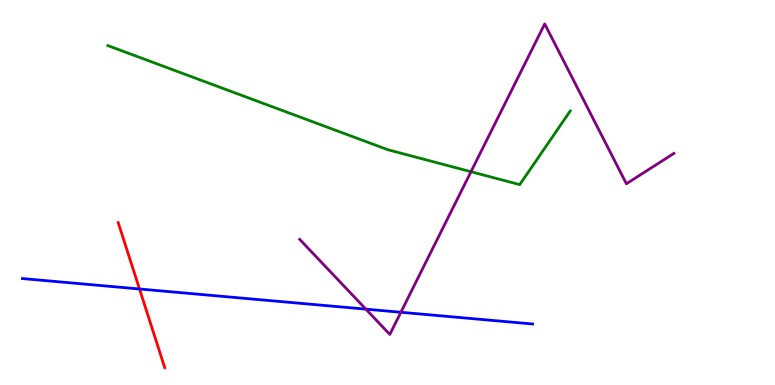[{'lines': ['blue', 'red'], 'intersections': [{'x': 1.8, 'y': 2.49}]}, {'lines': ['green', 'red'], 'intersections': []}, {'lines': ['purple', 'red'], 'intersections': []}, {'lines': ['blue', 'green'], 'intersections': []}, {'lines': ['blue', 'purple'], 'intersections': [{'x': 4.72, 'y': 1.97}, {'x': 5.17, 'y': 1.89}]}, {'lines': ['green', 'purple'], 'intersections': [{'x': 6.08, 'y': 5.54}]}]